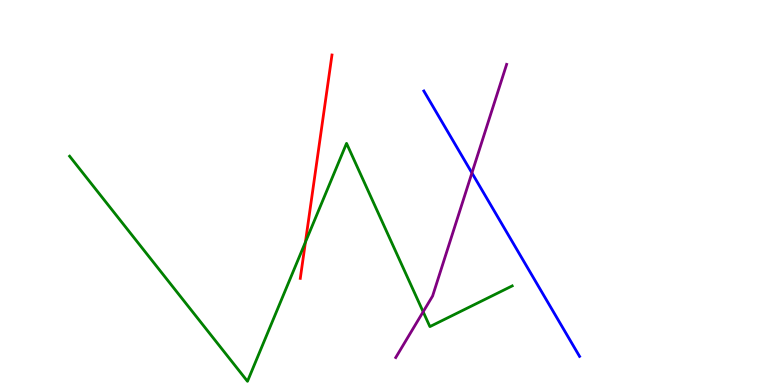[{'lines': ['blue', 'red'], 'intersections': []}, {'lines': ['green', 'red'], 'intersections': [{'x': 3.94, 'y': 3.71}]}, {'lines': ['purple', 'red'], 'intersections': []}, {'lines': ['blue', 'green'], 'intersections': []}, {'lines': ['blue', 'purple'], 'intersections': [{'x': 6.09, 'y': 5.51}]}, {'lines': ['green', 'purple'], 'intersections': [{'x': 5.46, 'y': 1.9}]}]